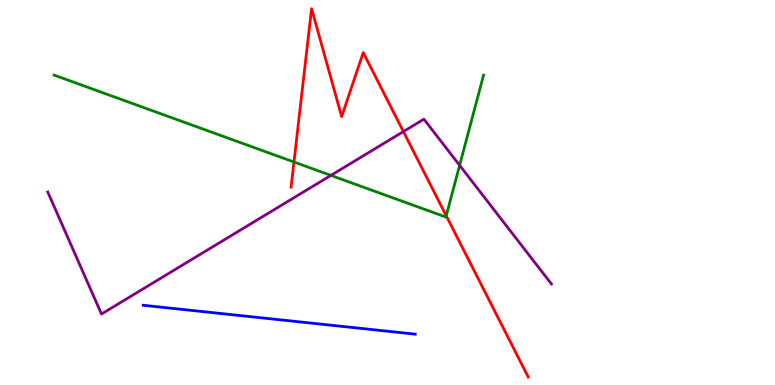[{'lines': ['blue', 'red'], 'intersections': []}, {'lines': ['green', 'red'], 'intersections': [{'x': 3.79, 'y': 5.79}, {'x': 5.76, 'y': 4.4}]}, {'lines': ['purple', 'red'], 'intersections': [{'x': 5.21, 'y': 6.58}]}, {'lines': ['blue', 'green'], 'intersections': []}, {'lines': ['blue', 'purple'], 'intersections': []}, {'lines': ['green', 'purple'], 'intersections': [{'x': 4.27, 'y': 5.44}, {'x': 5.93, 'y': 5.71}]}]